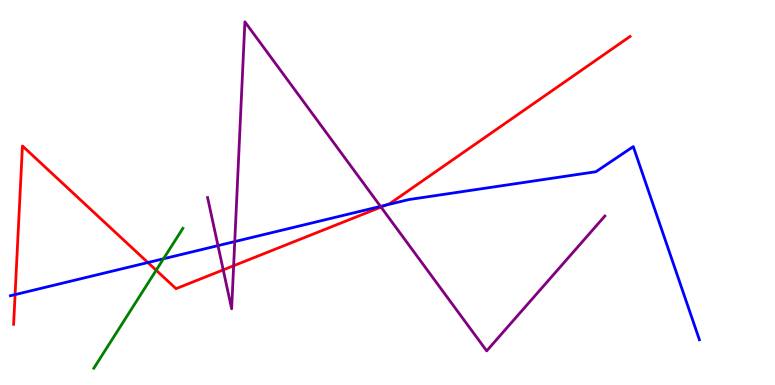[{'lines': ['blue', 'red'], 'intersections': [{'x': 0.195, 'y': 2.35}, {'x': 1.91, 'y': 3.18}, {'x': 4.98, 'y': 4.67}]}, {'lines': ['green', 'red'], 'intersections': [{'x': 2.02, 'y': 2.98}]}, {'lines': ['purple', 'red'], 'intersections': [{'x': 2.88, 'y': 2.99}, {'x': 3.01, 'y': 3.1}, {'x': 4.92, 'y': 4.62}]}, {'lines': ['blue', 'green'], 'intersections': [{'x': 2.11, 'y': 3.28}]}, {'lines': ['blue', 'purple'], 'intersections': [{'x': 2.81, 'y': 3.62}, {'x': 3.03, 'y': 3.73}, {'x': 4.91, 'y': 4.64}]}, {'lines': ['green', 'purple'], 'intersections': []}]